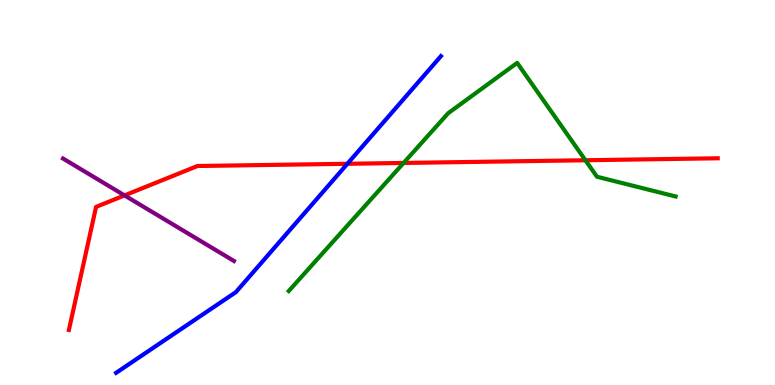[{'lines': ['blue', 'red'], 'intersections': [{'x': 4.48, 'y': 5.75}]}, {'lines': ['green', 'red'], 'intersections': [{'x': 5.21, 'y': 5.77}, {'x': 7.55, 'y': 5.84}]}, {'lines': ['purple', 'red'], 'intersections': [{'x': 1.61, 'y': 4.92}]}, {'lines': ['blue', 'green'], 'intersections': []}, {'lines': ['blue', 'purple'], 'intersections': []}, {'lines': ['green', 'purple'], 'intersections': []}]